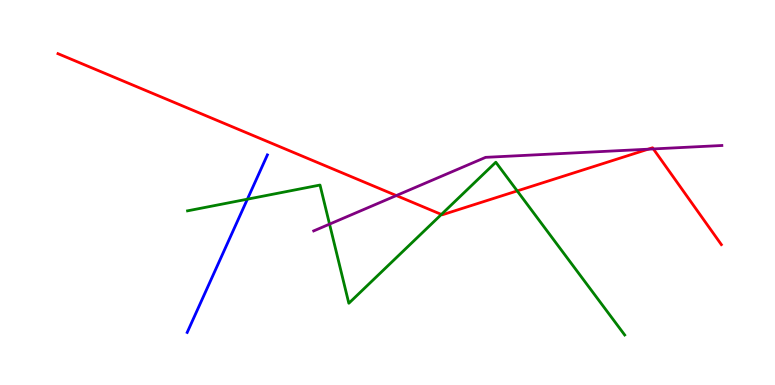[{'lines': ['blue', 'red'], 'intersections': []}, {'lines': ['green', 'red'], 'intersections': [{'x': 5.7, 'y': 4.43}, {'x': 6.67, 'y': 5.04}]}, {'lines': ['purple', 'red'], 'intersections': [{'x': 5.11, 'y': 4.92}, {'x': 8.36, 'y': 6.12}, {'x': 8.43, 'y': 6.13}]}, {'lines': ['blue', 'green'], 'intersections': [{'x': 3.19, 'y': 4.83}]}, {'lines': ['blue', 'purple'], 'intersections': []}, {'lines': ['green', 'purple'], 'intersections': [{'x': 4.25, 'y': 4.18}]}]